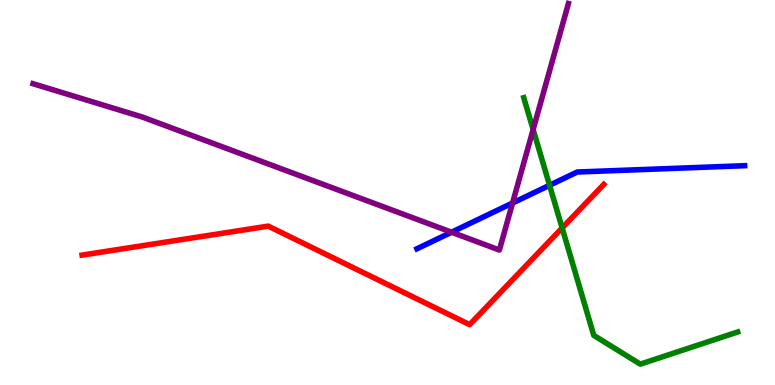[{'lines': ['blue', 'red'], 'intersections': []}, {'lines': ['green', 'red'], 'intersections': [{'x': 7.25, 'y': 4.08}]}, {'lines': ['purple', 'red'], 'intersections': []}, {'lines': ['blue', 'green'], 'intersections': [{'x': 7.09, 'y': 5.19}]}, {'lines': ['blue', 'purple'], 'intersections': [{'x': 5.83, 'y': 3.97}, {'x': 6.61, 'y': 4.73}]}, {'lines': ['green', 'purple'], 'intersections': [{'x': 6.88, 'y': 6.64}]}]